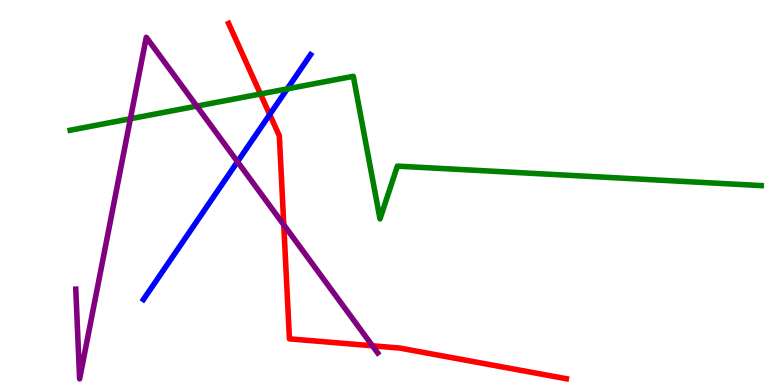[{'lines': ['blue', 'red'], 'intersections': [{'x': 3.48, 'y': 7.03}]}, {'lines': ['green', 'red'], 'intersections': [{'x': 3.36, 'y': 7.56}]}, {'lines': ['purple', 'red'], 'intersections': [{'x': 3.66, 'y': 4.16}, {'x': 4.81, 'y': 1.02}]}, {'lines': ['blue', 'green'], 'intersections': [{'x': 3.71, 'y': 7.69}]}, {'lines': ['blue', 'purple'], 'intersections': [{'x': 3.06, 'y': 5.8}]}, {'lines': ['green', 'purple'], 'intersections': [{'x': 1.68, 'y': 6.92}, {'x': 2.54, 'y': 7.24}]}]